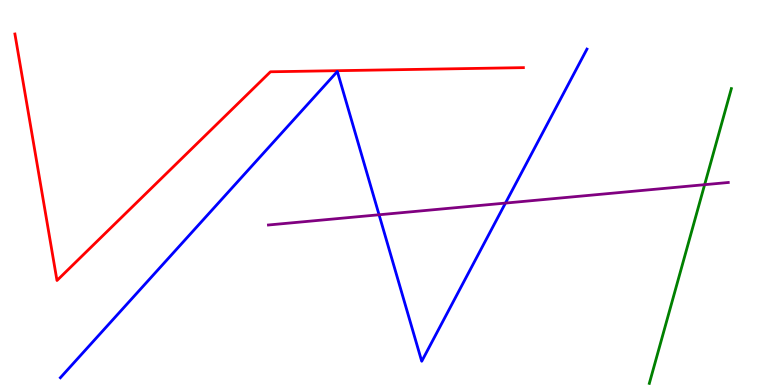[{'lines': ['blue', 'red'], 'intersections': []}, {'lines': ['green', 'red'], 'intersections': []}, {'lines': ['purple', 'red'], 'intersections': []}, {'lines': ['blue', 'green'], 'intersections': []}, {'lines': ['blue', 'purple'], 'intersections': [{'x': 4.89, 'y': 4.42}, {'x': 6.52, 'y': 4.73}]}, {'lines': ['green', 'purple'], 'intersections': [{'x': 9.09, 'y': 5.2}]}]